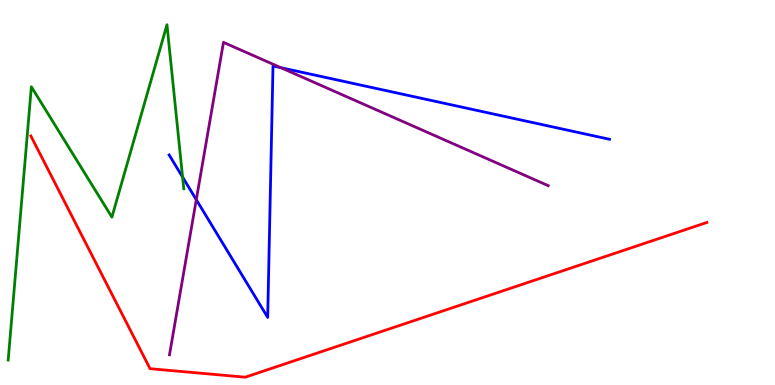[{'lines': ['blue', 'red'], 'intersections': []}, {'lines': ['green', 'red'], 'intersections': []}, {'lines': ['purple', 'red'], 'intersections': []}, {'lines': ['blue', 'green'], 'intersections': [{'x': 2.36, 'y': 5.4}]}, {'lines': ['blue', 'purple'], 'intersections': [{'x': 2.53, 'y': 4.81}, {'x': 3.62, 'y': 8.24}]}, {'lines': ['green', 'purple'], 'intersections': []}]